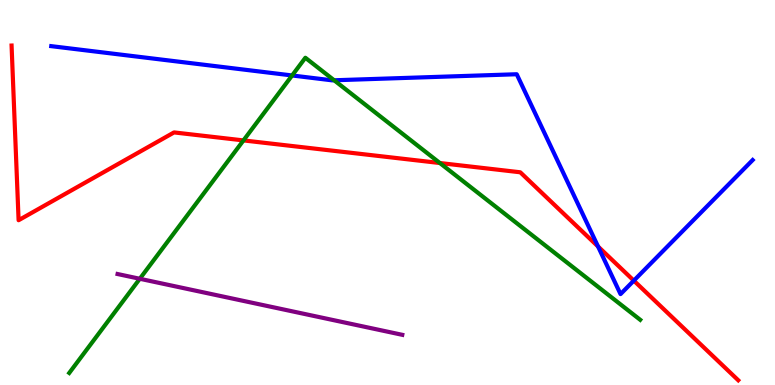[{'lines': ['blue', 'red'], 'intersections': [{'x': 7.72, 'y': 3.6}, {'x': 8.18, 'y': 2.71}]}, {'lines': ['green', 'red'], 'intersections': [{'x': 3.14, 'y': 6.35}, {'x': 5.68, 'y': 5.77}]}, {'lines': ['purple', 'red'], 'intersections': []}, {'lines': ['blue', 'green'], 'intersections': [{'x': 3.77, 'y': 8.04}, {'x': 4.31, 'y': 7.91}]}, {'lines': ['blue', 'purple'], 'intersections': []}, {'lines': ['green', 'purple'], 'intersections': [{'x': 1.8, 'y': 2.76}]}]